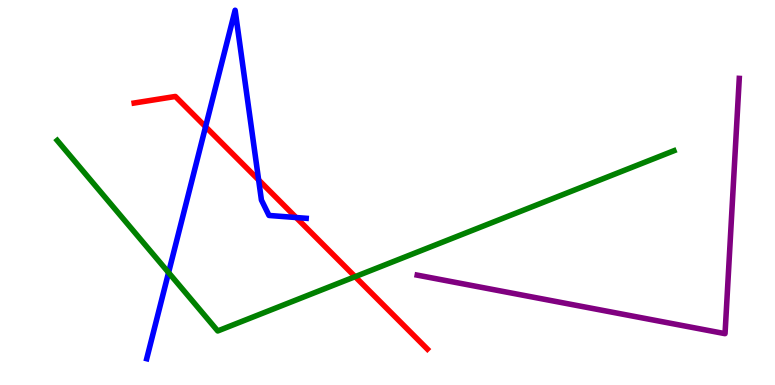[{'lines': ['blue', 'red'], 'intersections': [{'x': 2.65, 'y': 6.71}, {'x': 3.34, 'y': 5.33}, {'x': 3.82, 'y': 4.35}]}, {'lines': ['green', 'red'], 'intersections': [{'x': 4.58, 'y': 2.81}]}, {'lines': ['purple', 'red'], 'intersections': []}, {'lines': ['blue', 'green'], 'intersections': [{'x': 2.18, 'y': 2.92}]}, {'lines': ['blue', 'purple'], 'intersections': []}, {'lines': ['green', 'purple'], 'intersections': []}]